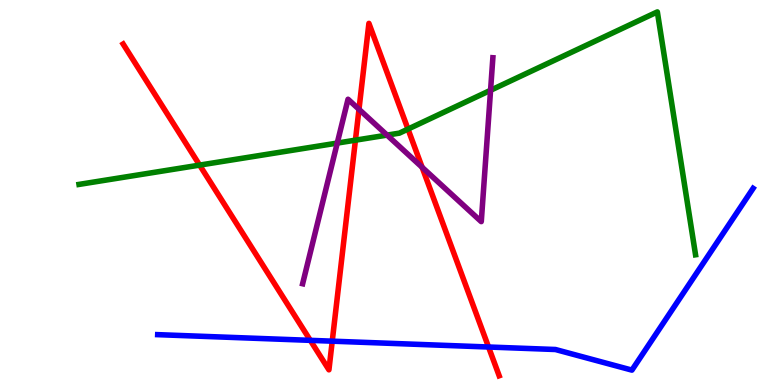[{'lines': ['blue', 'red'], 'intersections': [{'x': 4.0, 'y': 1.16}, {'x': 4.29, 'y': 1.14}, {'x': 6.3, 'y': 0.987}]}, {'lines': ['green', 'red'], 'intersections': [{'x': 2.58, 'y': 5.71}, {'x': 4.59, 'y': 6.36}, {'x': 5.26, 'y': 6.65}]}, {'lines': ['purple', 'red'], 'intersections': [{'x': 4.63, 'y': 7.16}, {'x': 5.45, 'y': 5.65}]}, {'lines': ['blue', 'green'], 'intersections': []}, {'lines': ['blue', 'purple'], 'intersections': []}, {'lines': ['green', 'purple'], 'intersections': [{'x': 4.35, 'y': 6.28}, {'x': 4.99, 'y': 6.49}, {'x': 6.33, 'y': 7.66}]}]